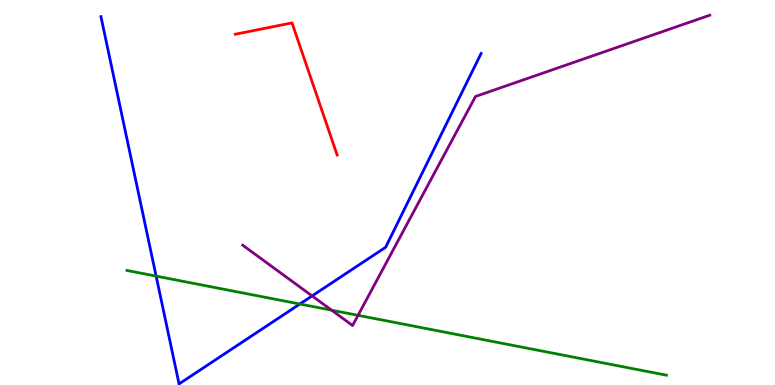[{'lines': ['blue', 'red'], 'intersections': []}, {'lines': ['green', 'red'], 'intersections': []}, {'lines': ['purple', 'red'], 'intersections': []}, {'lines': ['blue', 'green'], 'intersections': [{'x': 2.01, 'y': 2.83}, {'x': 3.87, 'y': 2.1}]}, {'lines': ['blue', 'purple'], 'intersections': [{'x': 4.03, 'y': 2.31}]}, {'lines': ['green', 'purple'], 'intersections': [{'x': 4.28, 'y': 1.94}, {'x': 4.62, 'y': 1.81}]}]